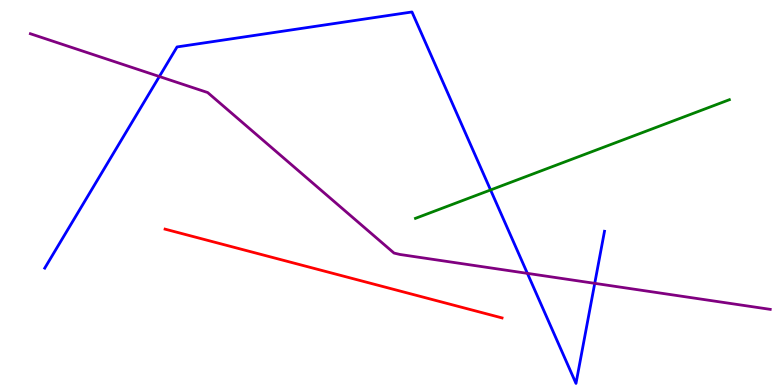[{'lines': ['blue', 'red'], 'intersections': []}, {'lines': ['green', 'red'], 'intersections': []}, {'lines': ['purple', 'red'], 'intersections': []}, {'lines': ['blue', 'green'], 'intersections': [{'x': 6.33, 'y': 5.07}]}, {'lines': ['blue', 'purple'], 'intersections': [{'x': 2.06, 'y': 8.01}, {'x': 6.81, 'y': 2.9}, {'x': 7.67, 'y': 2.64}]}, {'lines': ['green', 'purple'], 'intersections': []}]